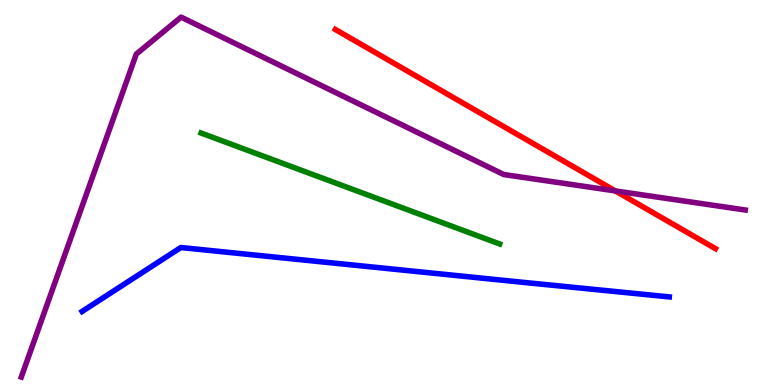[{'lines': ['blue', 'red'], 'intersections': []}, {'lines': ['green', 'red'], 'intersections': []}, {'lines': ['purple', 'red'], 'intersections': [{'x': 7.94, 'y': 5.04}]}, {'lines': ['blue', 'green'], 'intersections': []}, {'lines': ['blue', 'purple'], 'intersections': []}, {'lines': ['green', 'purple'], 'intersections': []}]